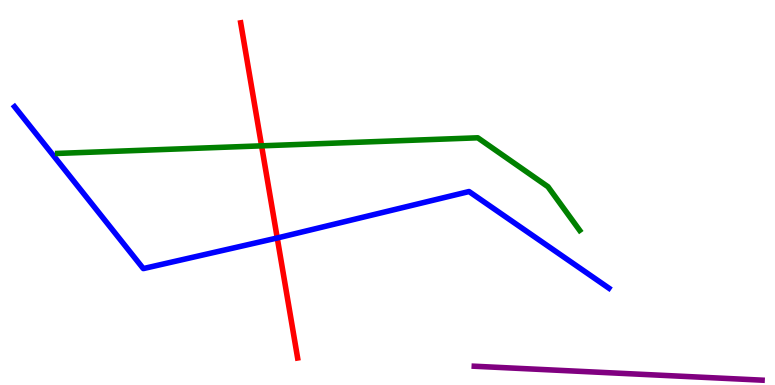[{'lines': ['blue', 'red'], 'intersections': [{'x': 3.58, 'y': 3.82}]}, {'lines': ['green', 'red'], 'intersections': [{'x': 3.38, 'y': 6.21}]}, {'lines': ['purple', 'red'], 'intersections': []}, {'lines': ['blue', 'green'], 'intersections': []}, {'lines': ['blue', 'purple'], 'intersections': []}, {'lines': ['green', 'purple'], 'intersections': []}]